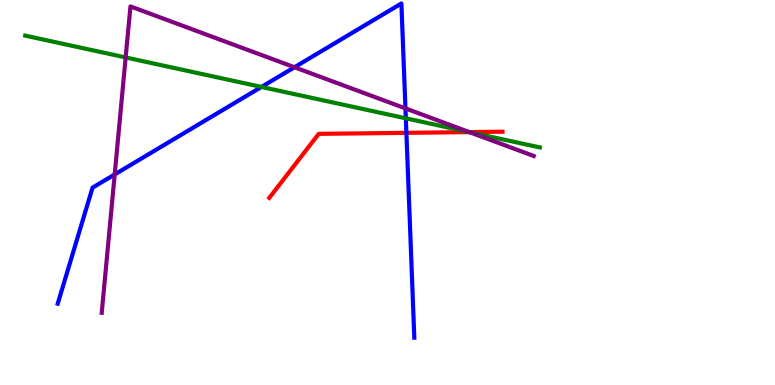[{'lines': ['blue', 'red'], 'intersections': [{'x': 5.24, 'y': 6.55}]}, {'lines': ['green', 'red'], 'intersections': [{'x': 6.06, 'y': 6.57}]}, {'lines': ['purple', 'red'], 'intersections': [{'x': 6.06, 'y': 6.57}]}, {'lines': ['blue', 'green'], 'intersections': [{'x': 3.37, 'y': 7.74}, {'x': 5.24, 'y': 6.93}]}, {'lines': ['blue', 'purple'], 'intersections': [{'x': 1.48, 'y': 5.47}, {'x': 3.8, 'y': 8.25}, {'x': 5.23, 'y': 7.18}]}, {'lines': ['green', 'purple'], 'intersections': [{'x': 1.62, 'y': 8.51}, {'x': 6.06, 'y': 6.57}]}]